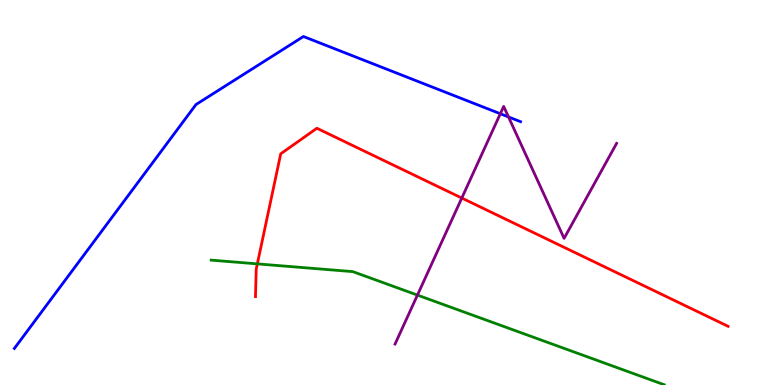[{'lines': ['blue', 'red'], 'intersections': []}, {'lines': ['green', 'red'], 'intersections': [{'x': 3.32, 'y': 3.15}]}, {'lines': ['purple', 'red'], 'intersections': [{'x': 5.96, 'y': 4.86}]}, {'lines': ['blue', 'green'], 'intersections': []}, {'lines': ['blue', 'purple'], 'intersections': [{'x': 6.46, 'y': 7.05}, {'x': 6.56, 'y': 6.96}]}, {'lines': ['green', 'purple'], 'intersections': [{'x': 5.39, 'y': 2.34}]}]